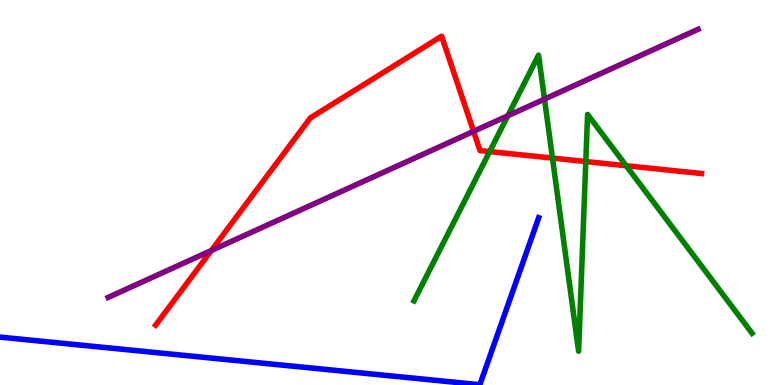[{'lines': ['blue', 'red'], 'intersections': []}, {'lines': ['green', 'red'], 'intersections': [{'x': 6.32, 'y': 6.06}, {'x': 7.13, 'y': 5.89}, {'x': 7.56, 'y': 5.8}, {'x': 8.08, 'y': 5.7}]}, {'lines': ['purple', 'red'], 'intersections': [{'x': 2.73, 'y': 3.49}, {'x': 6.11, 'y': 6.59}]}, {'lines': ['blue', 'green'], 'intersections': []}, {'lines': ['blue', 'purple'], 'intersections': []}, {'lines': ['green', 'purple'], 'intersections': [{'x': 6.55, 'y': 6.99}, {'x': 7.03, 'y': 7.43}]}]